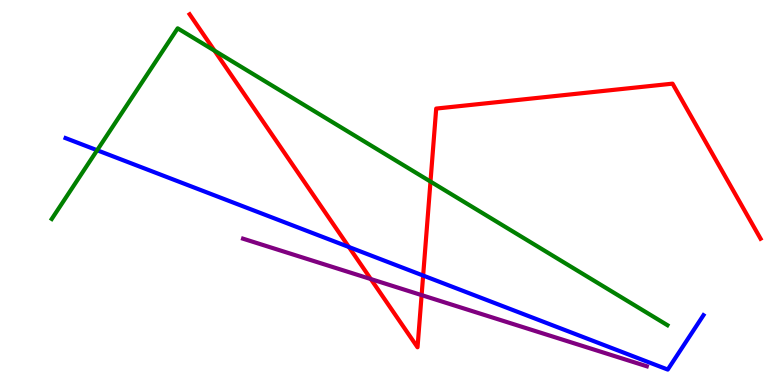[{'lines': ['blue', 'red'], 'intersections': [{'x': 4.5, 'y': 3.58}, {'x': 5.46, 'y': 2.84}]}, {'lines': ['green', 'red'], 'intersections': [{'x': 2.77, 'y': 8.68}, {'x': 5.55, 'y': 5.28}]}, {'lines': ['purple', 'red'], 'intersections': [{'x': 4.78, 'y': 2.75}, {'x': 5.44, 'y': 2.33}]}, {'lines': ['blue', 'green'], 'intersections': [{'x': 1.25, 'y': 6.1}]}, {'lines': ['blue', 'purple'], 'intersections': []}, {'lines': ['green', 'purple'], 'intersections': []}]